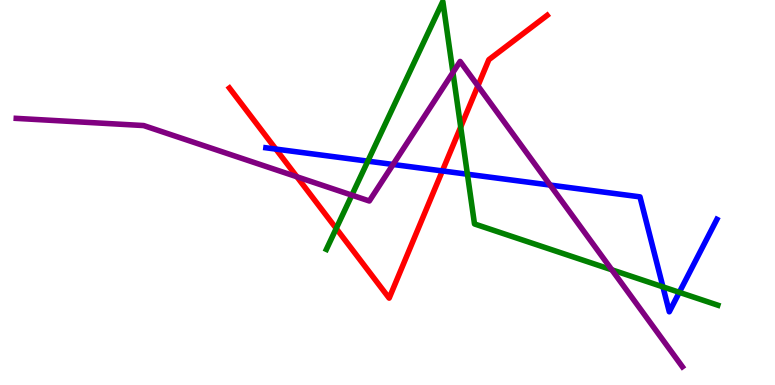[{'lines': ['blue', 'red'], 'intersections': [{'x': 3.56, 'y': 6.13}, {'x': 5.71, 'y': 5.56}]}, {'lines': ['green', 'red'], 'intersections': [{'x': 4.34, 'y': 4.07}, {'x': 5.94, 'y': 6.7}]}, {'lines': ['purple', 'red'], 'intersections': [{'x': 3.83, 'y': 5.41}, {'x': 6.17, 'y': 7.77}]}, {'lines': ['blue', 'green'], 'intersections': [{'x': 4.75, 'y': 5.81}, {'x': 6.03, 'y': 5.47}, {'x': 8.55, 'y': 2.55}, {'x': 8.77, 'y': 2.41}]}, {'lines': ['blue', 'purple'], 'intersections': [{'x': 5.07, 'y': 5.73}, {'x': 7.1, 'y': 5.19}]}, {'lines': ['green', 'purple'], 'intersections': [{'x': 4.54, 'y': 4.93}, {'x': 5.84, 'y': 8.12}, {'x': 7.89, 'y': 2.99}]}]